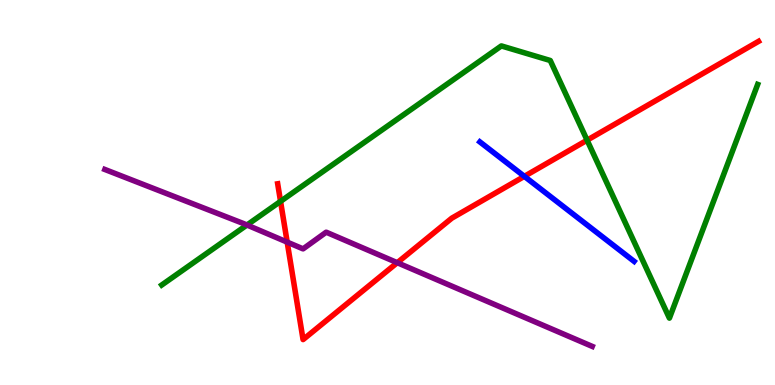[{'lines': ['blue', 'red'], 'intersections': [{'x': 6.77, 'y': 5.42}]}, {'lines': ['green', 'red'], 'intersections': [{'x': 3.62, 'y': 4.77}, {'x': 7.58, 'y': 6.36}]}, {'lines': ['purple', 'red'], 'intersections': [{'x': 3.71, 'y': 3.71}, {'x': 5.13, 'y': 3.18}]}, {'lines': ['blue', 'green'], 'intersections': []}, {'lines': ['blue', 'purple'], 'intersections': []}, {'lines': ['green', 'purple'], 'intersections': [{'x': 3.19, 'y': 4.16}]}]